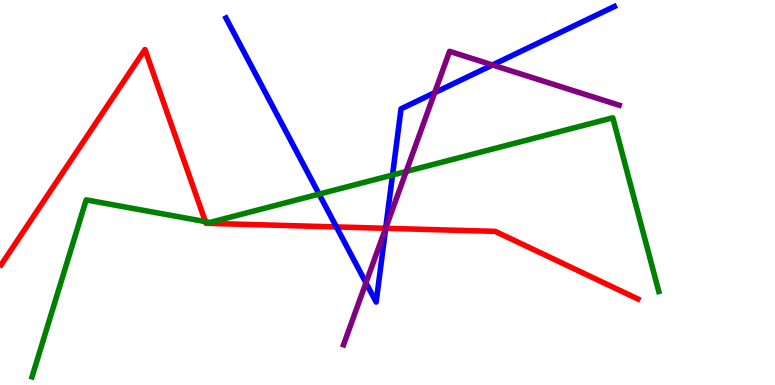[{'lines': ['blue', 'red'], 'intersections': [{'x': 4.34, 'y': 4.11}, {'x': 4.98, 'y': 4.07}]}, {'lines': ['green', 'red'], 'intersections': [{'x': 2.65, 'y': 4.24}]}, {'lines': ['purple', 'red'], 'intersections': [{'x': 4.98, 'y': 4.07}]}, {'lines': ['blue', 'green'], 'intersections': [{'x': 4.12, 'y': 4.96}, {'x': 5.06, 'y': 5.45}]}, {'lines': ['blue', 'purple'], 'intersections': [{'x': 4.72, 'y': 2.65}, {'x': 4.98, 'y': 4.07}, {'x': 5.61, 'y': 7.59}, {'x': 6.35, 'y': 8.31}]}, {'lines': ['green', 'purple'], 'intersections': [{'x': 5.24, 'y': 5.55}]}]